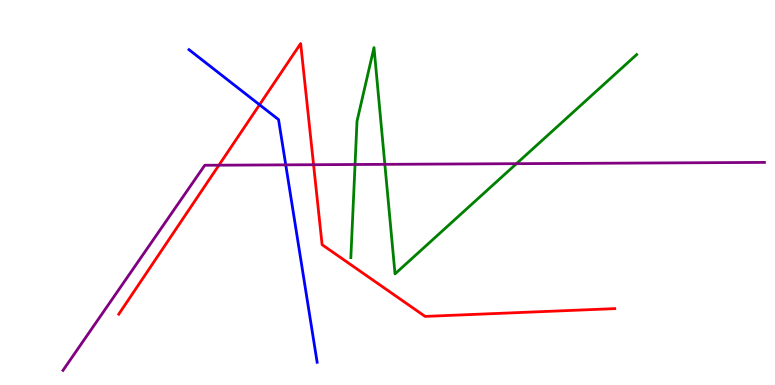[{'lines': ['blue', 'red'], 'intersections': [{'x': 3.35, 'y': 7.28}]}, {'lines': ['green', 'red'], 'intersections': []}, {'lines': ['purple', 'red'], 'intersections': [{'x': 2.82, 'y': 5.71}, {'x': 4.05, 'y': 5.72}]}, {'lines': ['blue', 'green'], 'intersections': []}, {'lines': ['blue', 'purple'], 'intersections': [{'x': 3.69, 'y': 5.72}]}, {'lines': ['green', 'purple'], 'intersections': [{'x': 4.58, 'y': 5.73}, {'x': 4.97, 'y': 5.73}, {'x': 6.66, 'y': 5.75}]}]